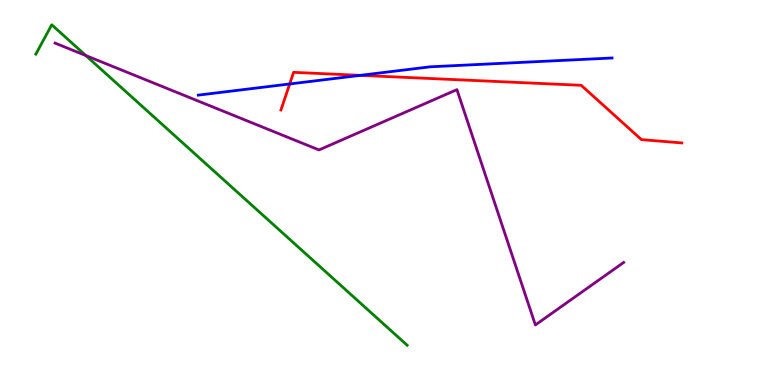[{'lines': ['blue', 'red'], 'intersections': [{'x': 3.74, 'y': 7.82}, {'x': 4.65, 'y': 8.04}]}, {'lines': ['green', 'red'], 'intersections': []}, {'lines': ['purple', 'red'], 'intersections': []}, {'lines': ['blue', 'green'], 'intersections': []}, {'lines': ['blue', 'purple'], 'intersections': []}, {'lines': ['green', 'purple'], 'intersections': [{'x': 1.11, 'y': 8.56}]}]